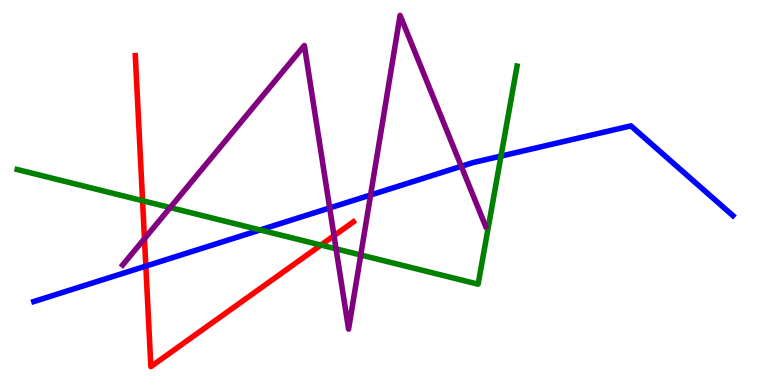[{'lines': ['blue', 'red'], 'intersections': [{'x': 1.88, 'y': 3.09}]}, {'lines': ['green', 'red'], 'intersections': [{'x': 1.84, 'y': 4.79}, {'x': 4.14, 'y': 3.63}]}, {'lines': ['purple', 'red'], 'intersections': [{'x': 1.86, 'y': 3.8}, {'x': 4.31, 'y': 3.88}]}, {'lines': ['blue', 'green'], 'intersections': [{'x': 3.36, 'y': 4.03}, {'x': 6.46, 'y': 5.95}]}, {'lines': ['blue', 'purple'], 'intersections': [{'x': 4.25, 'y': 4.6}, {'x': 4.78, 'y': 4.93}, {'x': 5.95, 'y': 5.68}]}, {'lines': ['green', 'purple'], 'intersections': [{'x': 2.2, 'y': 4.61}, {'x': 4.34, 'y': 3.54}, {'x': 4.65, 'y': 3.38}]}]